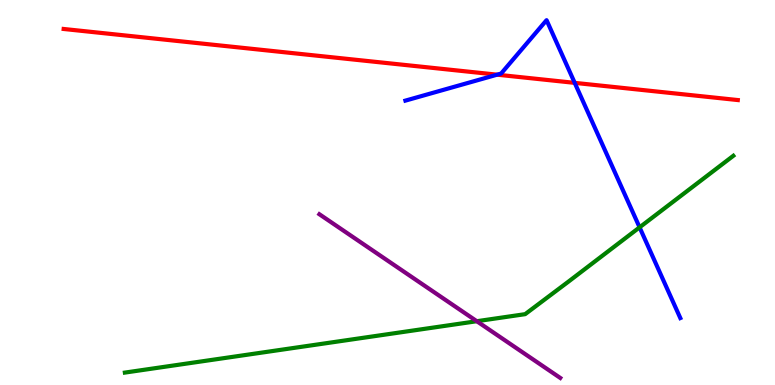[{'lines': ['blue', 'red'], 'intersections': [{'x': 6.41, 'y': 8.06}, {'x': 7.42, 'y': 7.85}]}, {'lines': ['green', 'red'], 'intersections': []}, {'lines': ['purple', 'red'], 'intersections': []}, {'lines': ['blue', 'green'], 'intersections': [{'x': 8.25, 'y': 4.1}]}, {'lines': ['blue', 'purple'], 'intersections': []}, {'lines': ['green', 'purple'], 'intersections': [{'x': 6.15, 'y': 1.66}]}]